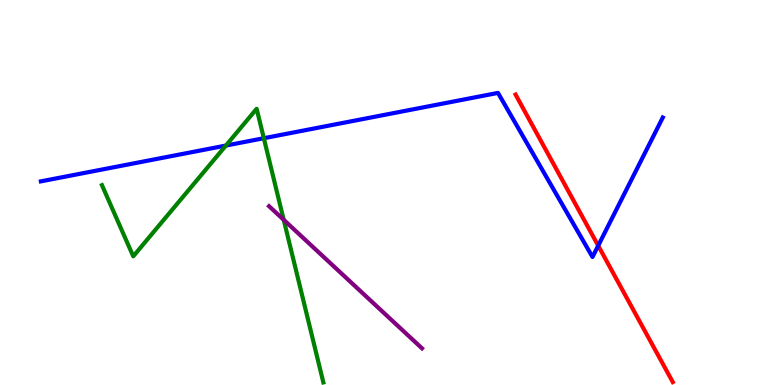[{'lines': ['blue', 'red'], 'intersections': [{'x': 7.72, 'y': 3.62}]}, {'lines': ['green', 'red'], 'intersections': []}, {'lines': ['purple', 'red'], 'intersections': []}, {'lines': ['blue', 'green'], 'intersections': [{'x': 2.91, 'y': 6.22}, {'x': 3.4, 'y': 6.41}]}, {'lines': ['blue', 'purple'], 'intersections': []}, {'lines': ['green', 'purple'], 'intersections': [{'x': 3.66, 'y': 4.29}]}]